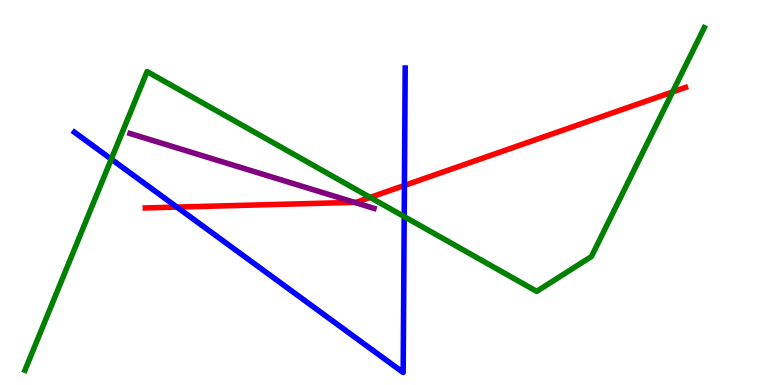[{'lines': ['blue', 'red'], 'intersections': [{'x': 2.28, 'y': 4.62}, {'x': 5.22, 'y': 5.18}]}, {'lines': ['green', 'red'], 'intersections': [{'x': 4.78, 'y': 4.87}, {'x': 8.68, 'y': 7.61}]}, {'lines': ['purple', 'red'], 'intersections': [{'x': 4.57, 'y': 4.74}]}, {'lines': ['blue', 'green'], 'intersections': [{'x': 1.44, 'y': 5.87}, {'x': 5.22, 'y': 4.37}]}, {'lines': ['blue', 'purple'], 'intersections': []}, {'lines': ['green', 'purple'], 'intersections': []}]